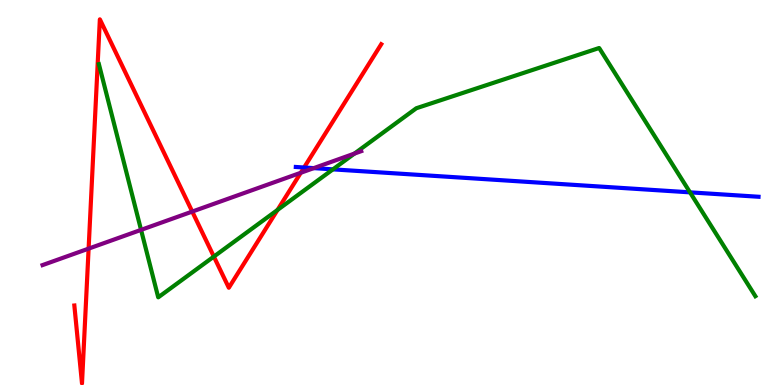[{'lines': ['blue', 'red'], 'intersections': [{'x': 3.92, 'y': 5.65}]}, {'lines': ['green', 'red'], 'intersections': [{'x': 2.76, 'y': 3.34}, {'x': 3.58, 'y': 4.55}]}, {'lines': ['purple', 'red'], 'intersections': [{'x': 1.14, 'y': 3.54}, {'x': 2.48, 'y': 4.5}, {'x': 3.88, 'y': 5.51}]}, {'lines': ['blue', 'green'], 'intersections': [{'x': 4.3, 'y': 5.6}, {'x': 8.9, 'y': 5.0}]}, {'lines': ['blue', 'purple'], 'intersections': [{'x': 4.05, 'y': 5.63}]}, {'lines': ['green', 'purple'], 'intersections': [{'x': 1.82, 'y': 4.03}, {'x': 4.57, 'y': 6.01}]}]